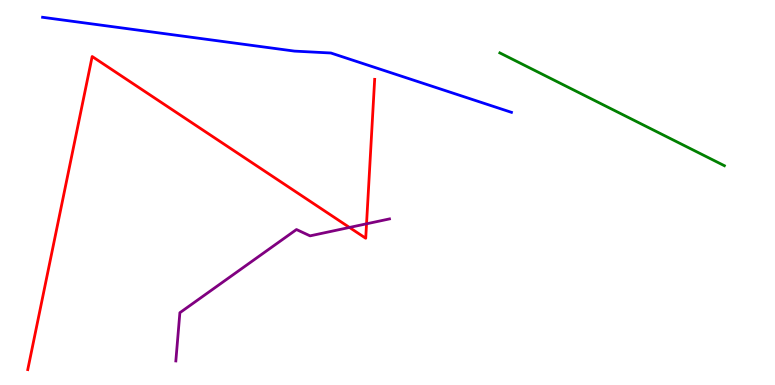[{'lines': ['blue', 'red'], 'intersections': []}, {'lines': ['green', 'red'], 'intersections': []}, {'lines': ['purple', 'red'], 'intersections': [{'x': 4.51, 'y': 4.09}, {'x': 4.73, 'y': 4.19}]}, {'lines': ['blue', 'green'], 'intersections': []}, {'lines': ['blue', 'purple'], 'intersections': []}, {'lines': ['green', 'purple'], 'intersections': []}]